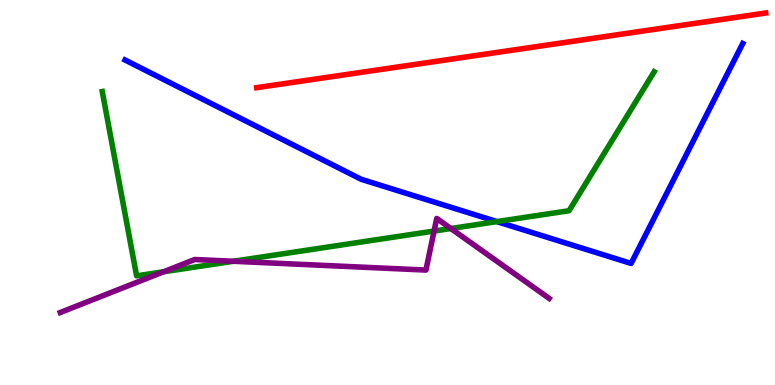[{'lines': ['blue', 'red'], 'intersections': []}, {'lines': ['green', 'red'], 'intersections': []}, {'lines': ['purple', 'red'], 'intersections': []}, {'lines': ['blue', 'green'], 'intersections': [{'x': 6.41, 'y': 4.24}]}, {'lines': ['blue', 'purple'], 'intersections': []}, {'lines': ['green', 'purple'], 'intersections': [{'x': 2.11, 'y': 2.94}, {'x': 3.01, 'y': 3.21}, {'x': 5.6, 'y': 4.0}, {'x': 5.82, 'y': 4.06}]}]